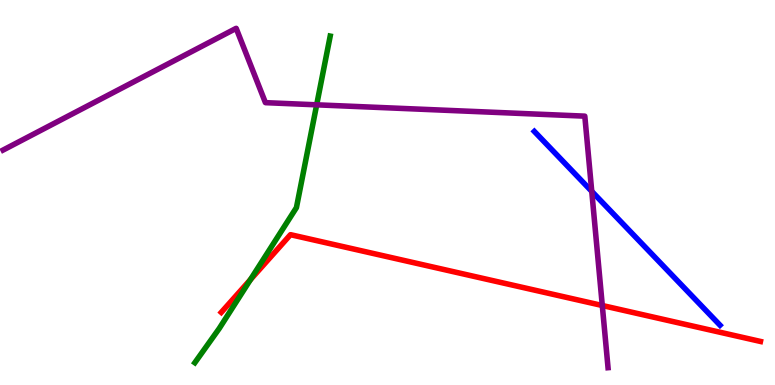[{'lines': ['blue', 'red'], 'intersections': []}, {'lines': ['green', 'red'], 'intersections': [{'x': 3.23, 'y': 2.74}]}, {'lines': ['purple', 'red'], 'intersections': [{'x': 7.77, 'y': 2.06}]}, {'lines': ['blue', 'green'], 'intersections': []}, {'lines': ['blue', 'purple'], 'intersections': [{'x': 7.64, 'y': 5.03}]}, {'lines': ['green', 'purple'], 'intersections': [{'x': 4.09, 'y': 7.28}]}]